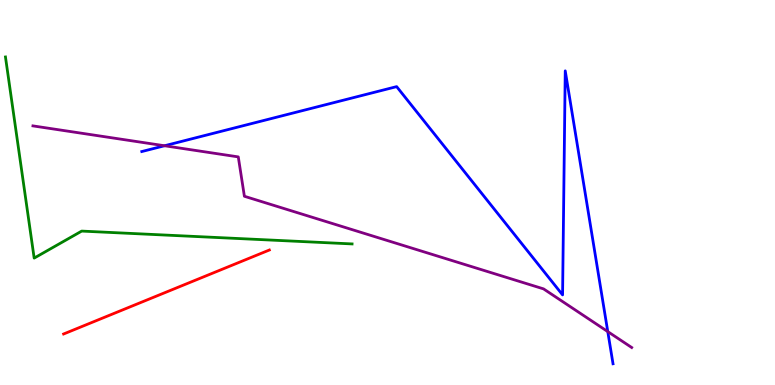[{'lines': ['blue', 'red'], 'intersections': []}, {'lines': ['green', 'red'], 'intersections': []}, {'lines': ['purple', 'red'], 'intersections': []}, {'lines': ['blue', 'green'], 'intersections': []}, {'lines': ['blue', 'purple'], 'intersections': [{'x': 2.12, 'y': 6.21}, {'x': 7.84, 'y': 1.39}]}, {'lines': ['green', 'purple'], 'intersections': []}]